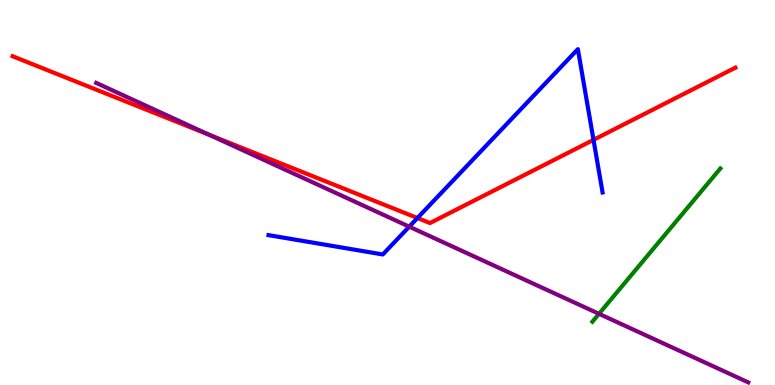[{'lines': ['blue', 'red'], 'intersections': [{'x': 5.39, 'y': 4.34}, {'x': 7.66, 'y': 6.37}]}, {'lines': ['green', 'red'], 'intersections': []}, {'lines': ['purple', 'red'], 'intersections': [{'x': 2.7, 'y': 6.5}]}, {'lines': ['blue', 'green'], 'intersections': []}, {'lines': ['blue', 'purple'], 'intersections': [{'x': 5.28, 'y': 4.11}]}, {'lines': ['green', 'purple'], 'intersections': [{'x': 7.73, 'y': 1.85}]}]